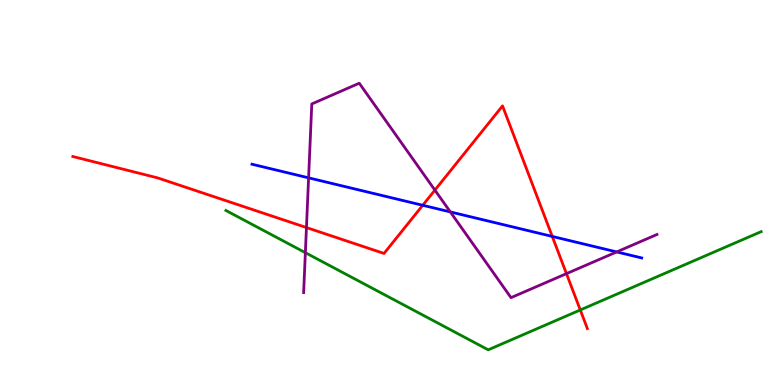[{'lines': ['blue', 'red'], 'intersections': [{'x': 5.45, 'y': 4.67}, {'x': 7.13, 'y': 3.86}]}, {'lines': ['green', 'red'], 'intersections': [{'x': 7.49, 'y': 1.95}]}, {'lines': ['purple', 'red'], 'intersections': [{'x': 3.95, 'y': 4.09}, {'x': 5.61, 'y': 5.06}, {'x': 7.31, 'y': 2.89}]}, {'lines': ['blue', 'green'], 'intersections': []}, {'lines': ['blue', 'purple'], 'intersections': [{'x': 3.98, 'y': 5.38}, {'x': 5.81, 'y': 4.5}, {'x': 7.96, 'y': 3.46}]}, {'lines': ['green', 'purple'], 'intersections': [{'x': 3.94, 'y': 3.44}]}]